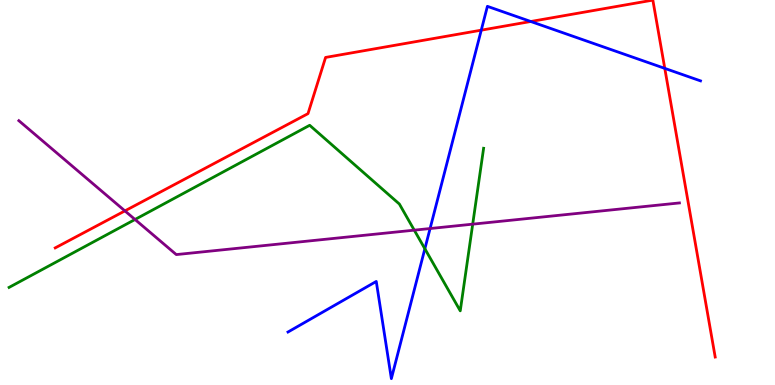[{'lines': ['blue', 'red'], 'intersections': [{'x': 6.21, 'y': 9.22}, {'x': 6.85, 'y': 9.44}, {'x': 8.58, 'y': 8.22}]}, {'lines': ['green', 'red'], 'intersections': []}, {'lines': ['purple', 'red'], 'intersections': [{'x': 1.61, 'y': 4.52}]}, {'lines': ['blue', 'green'], 'intersections': [{'x': 5.48, 'y': 3.54}]}, {'lines': ['blue', 'purple'], 'intersections': [{'x': 5.55, 'y': 4.06}]}, {'lines': ['green', 'purple'], 'intersections': [{'x': 1.74, 'y': 4.3}, {'x': 5.35, 'y': 4.02}, {'x': 6.1, 'y': 4.18}]}]